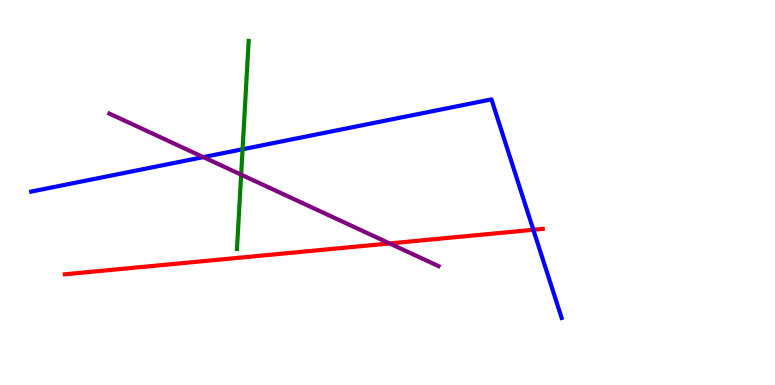[{'lines': ['blue', 'red'], 'intersections': [{'x': 6.88, 'y': 4.03}]}, {'lines': ['green', 'red'], 'intersections': []}, {'lines': ['purple', 'red'], 'intersections': [{'x': 5.03, 'y': 3.68}]}, {'lines': ['blue', 'green'], 'intersections': [{'x': 3.13, 'y': 6.12}]}, {'lines': ['blue', 'purple'], 'intersections': [{'x': 2.62, 'y': 5.92}]}, {'lines': ['green', 'purple'], 'intersections': [{'x': 3.11, 'y': 5.46}]}]